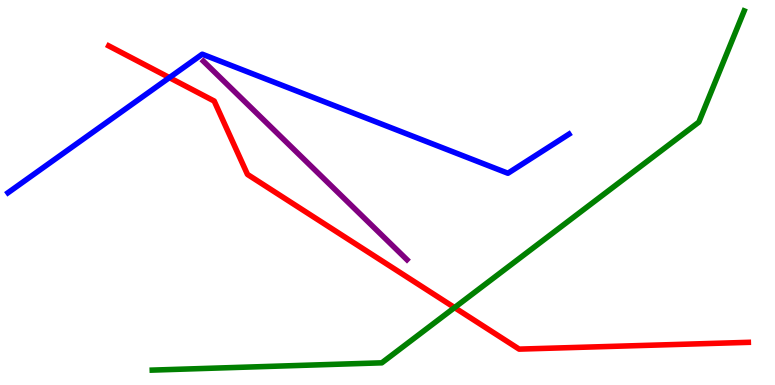[{'lines': ['blue', 'red'], 'intersections': [{'x': 2.19, 'y': 7.98}]}, {'lines': ['green', 'red'], 'intersections': [{'x': 5.87, 'y': 2.01}]}, {'lines': ['purple', 'red'], 'intersections': []}, {'lines': ['blue', 'green'], 'intersections': []}, {'lines': ['blue', 'purple'], 'intersections': []}, {'lines': ['green', 'purple'], 'intersections': []}]